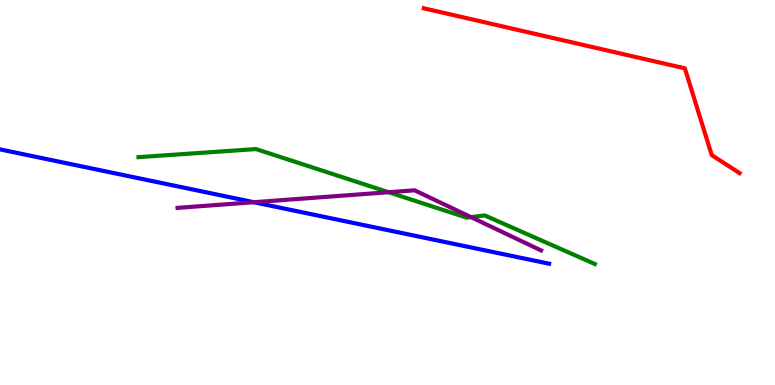[{'lines': ['blue', 'red'], 'intersections': []}, {'lines': ['green', 'red'], 'intersections': []}, {'lines': ['purple', 'red'], 'intersections': []}, {'lines': ['blue', 'green'], 'intersections': []}, {'lines': ['blue', 'purple'], 'intersections': [{'x': 3.28, 'y': 4.75}]}, {'lines': ['green', 'purple'], 'intersections': [{'x': 5.01, 'y': 5.01}, {'x': 6.08, 'y': 4.36}]}]